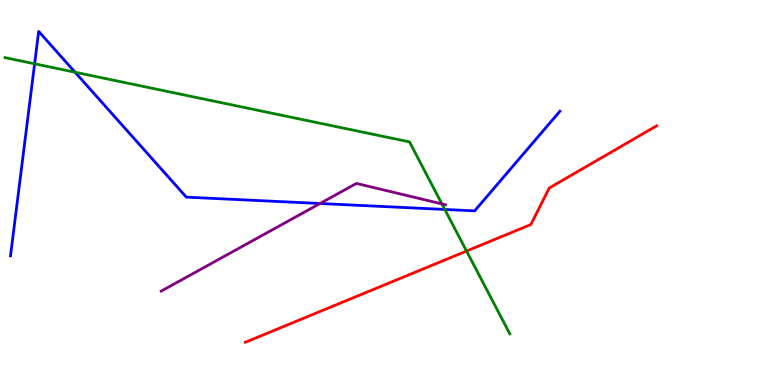[{'lines': ['blue', 'red'], 'intersections': []}, {'lines': ['green', 'red'], 'intersections': [{'x': 6.02, 'y': 3.48}]}, {'lines': ['purple', 'red'], 'intersections': []}, {'lines': ['blue', 'green'], 'intersections': [{'x': 0.447, 'y': 8.34}, {'x': 0.968, 'y': 8.12}, {'x': 5.74, 'y': 4.56}]}, {'lines': ['blue', 'purple'], 'intersections': [{'x': 4.13, 'y': 4.71}]}, {'lines': ['green', 'purple'], 'intersections': [{'x': 5.7, 'y': 4.7}]}]